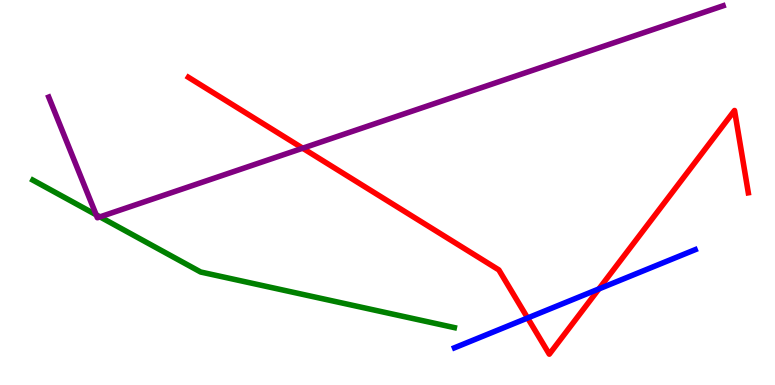[{'lines': ['blue', 'red'], 'intersections': [{'x': 6.81, 'y': 1.74}, {'x': 7.73, 'y': 2.5}]}, {'lines': ['green', 'red'], 'intersections': []}, {'lines': ['purple', 'red'], 'intersections': [{'x': 3.91, 'y': 6.15}]}, {'lines': ['blue', 'green'], 'intersections': []}, {'lines': ['blue', 'purple'], 'intersections': []}, {'lines': ['green', 'purple'], 'intersections': [{'x': 1.24, 'y': 4.42}, {'x': 1.29, 'y': 4.37}]}]